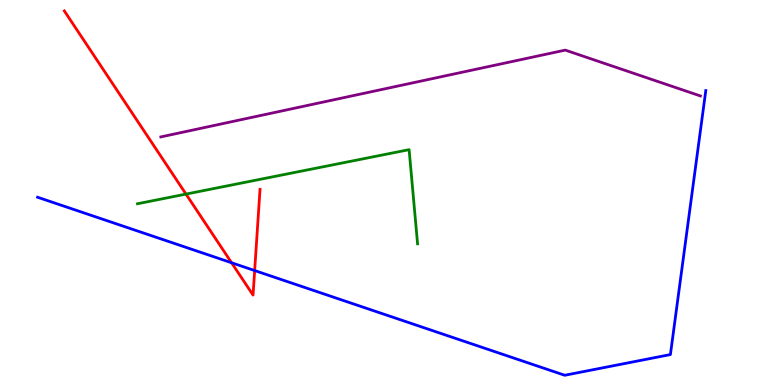[{'lines': ['blue', 'red'], 'intersections': [{'x': 2.99, 'y': 3.18}, {'x': 3.29, 'y': 2.97}]}, {'lines': ['green', 'red'], 'intersections': [{'x': 2.4, 'y': 4.96}]}, {'lines': ['purple', 'red'], 'intersections': []}, {'lines': ['blue', 'green'], 'intersections': []}, {'lines': ['blue', 'purple'], 'intersections': []}, {'lines': ['green', 'purple'], 'intersections': []}]